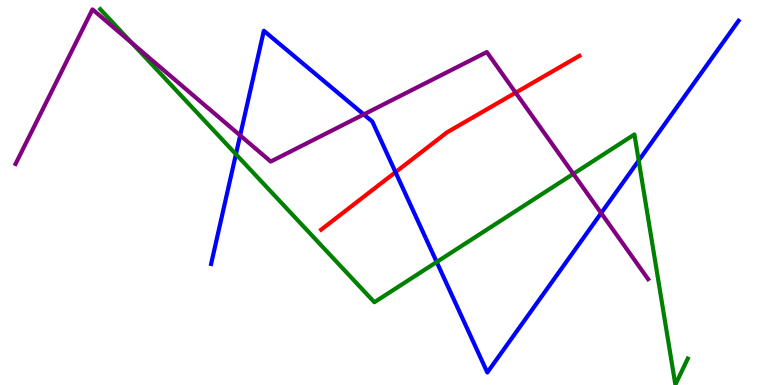[{'lines': ['blue', 'red'], 'intersections': [{'x': 5.1, 'y': 5.53}]}, {'lines': ['green', 'red'], 'intersections': []}, {'lines': ['purple', 'red'], 'intersections': [{'x': 6.65, 'y': 7.59}]}, {'lines': ['blue', 'green'], 'intersections': [{'x': 3.04, 'y': 5.99}, {'x': 5.63, 'y': 3.19}, {'x': 8.24, 'y': 5.83}]}, {'lines': ['blue', 'purple'], 'intersections': [{'x': 3.1, 'y': 6.48}, {'x': 4.69, 'y': 7.03}, {'x': 7.76, 'y': 4.47}]}, {'lines': ['green', 'purple'], 'intersections': [{'x': 1.7, 'y': 8.88}, {'x': 7.4, 'y': 5.48}]}]